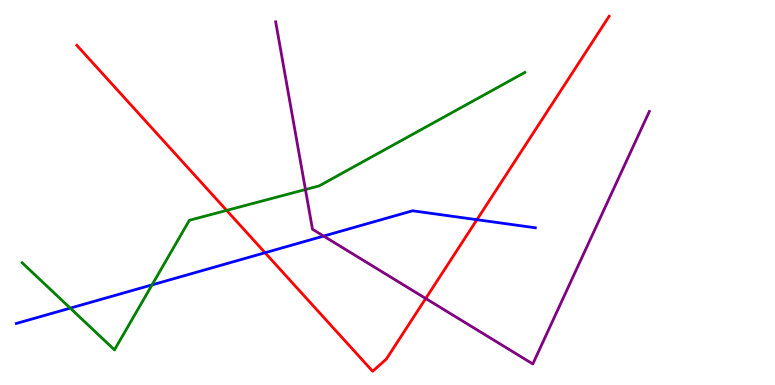[{'lines': ['blue', 'red'], 'intersections': [{'x': 3.42, 'y': 3.44}, {'x': 6.15, 'y': 4.29}]}, {'lines': ['green', 'red'], 'intersections': [{'x': 2.92, 'y': 4.54}]}, {'lines': ['purple', 'red'], 'intersections': [{'x': 5.49, 'y': 2.25}]}, {'lines': ['blue', 'green'], 'intersections': [{'x': 0.906, 'y': 2.0}, {'x': 1.96, 'y': 2.6}]}, {'lines': ['blue', 'purple'], 'intersections': [{'x': 4.18, 'y': 3.87}]}, {'lines': ['green', 'purple'], 'intersections': [{'x': 3.94, 'y': 5.08}]}]